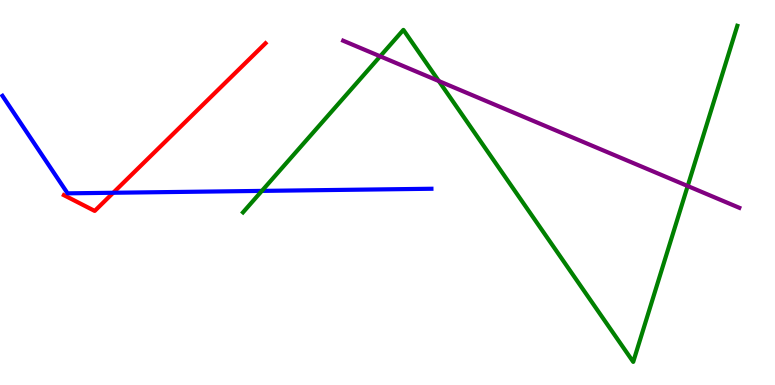[{'lines': ['blue', 'red'], 'intersections': [{'x': 1.46, 'y': 4.99}]}, {'lines': ['green', 'red'], 'intersections': []}, {'lines': ['purple', 'red'], 'intersections': []}, {'lines': ['blue', 'green'], 'intersections': [{'x': 3.38, 'y': 5.04}]}, {'lines': ['blue', 'purple'], 'intersections': []}, {'lines': ['green', 'purple'], 'intersections': [{'x': 4.91, 'y': 8.54}, {'x': 5.66, 'y': 7.89}, {'x': 8.87, 'y': 5.17}]}]